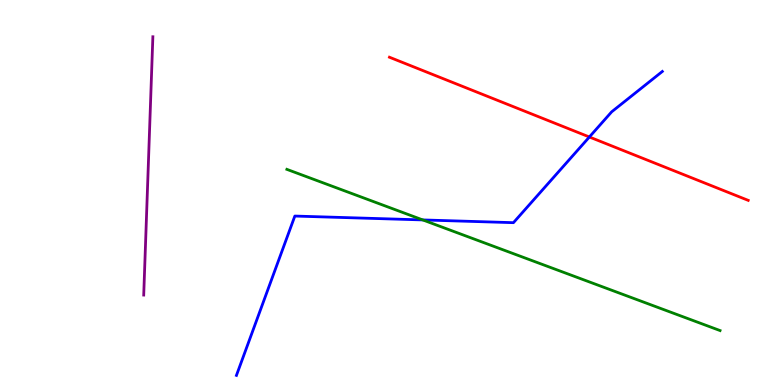[{'lines': ['blue', 'red'], 'intersections': [{'x': 7.6, 'y': 6.44}]}, {'lines': ['green', 'red'], 'intersections': []}, {'lines': ['purple', 'red'], 'intersections': []}, {'lines': ['blue', 'green'], 'intersections': [{'x': 5.46, 'y': 4.29}]}, {'lines': ['blue', 'purple'], 'intersections': []}, {'lines': ['green', 'purple'], 'intersections': []}]